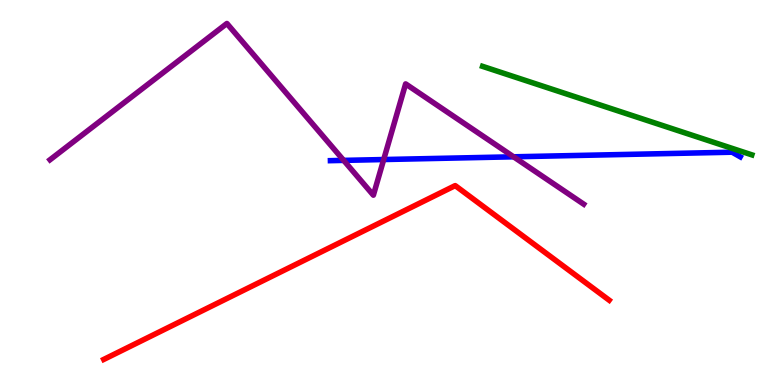[{'lines': ['blue', 'red'], 'intersections': []}, {'lines': ['green', 'red'], 'intersections': []}, {'lines': ['purple', 'red'], 'intersections': []}, {'lines': ['blue', 'green'], 'intersections': []}, {'lines': ['blue', 'purple'], 'intersections': [{'x': 4.43, 'y': 5.83}, {'x': 4.95, 'y': 5.86}, {'x': 6.63, 'y': 5.93}]}, {'lines': ['green', 'purple'], 'intersections': []}]